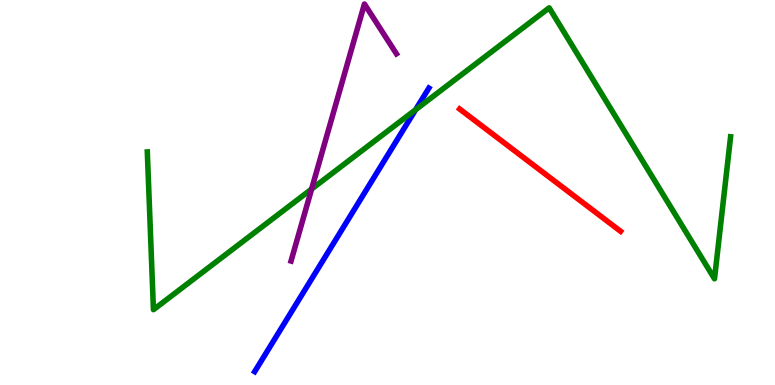[{'lines': ['blue', 'red'], 'intersections': []}, {'lines': ['green', 'red'], 'intersections': []}, {'lines': ['purple', 'red'], 'intersections': []}, {'lines': ['blue', 'green'], 'intersections': [{'x': 5.36, 'y': 7.15}]}, {'lines': ['blue', 'purple'], 'intersections': []}, {'lines': ['green', 'purple'], 'intersections': [{'x': 4.02, 'y': 5.09}]}]